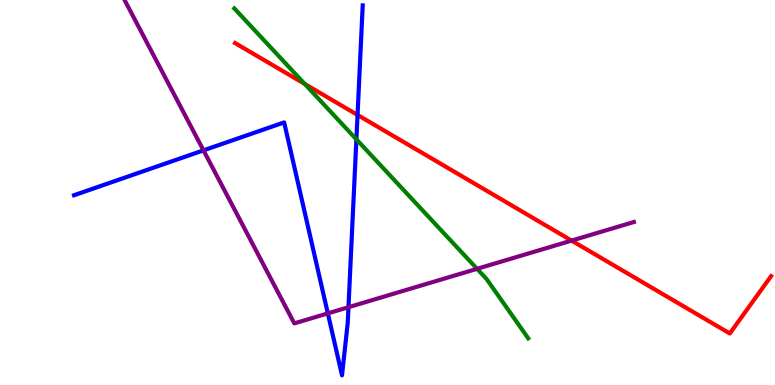[{'lines': ['blue', 'red'], 'intersections': [{'x': 4.61, 'y': 7.01}]}, {'lines': ['green', 'red'], 'intersections': [{'x': 3.93, 'y': 7.82}]}, {'lines': ['purple', 'red'], 'intersections': [{'x': 7.38, 'y': 3.75}]}, {'lines': ['blue', 'green'], 'intersections': [{'x': 4.6, 'y': 6.38}]}, {'lines': ['blue', 'purple'], 'intersections': [{'x': 2.63, 'y': 6.09}, {'x': 4.23, 'y': 1.86}, {'x': 4.5, 'y': 2.02}]}, {'lines': ['green', 'purple'], 'intersections': [{'x': 6.16, 'y': 3.02}]}]